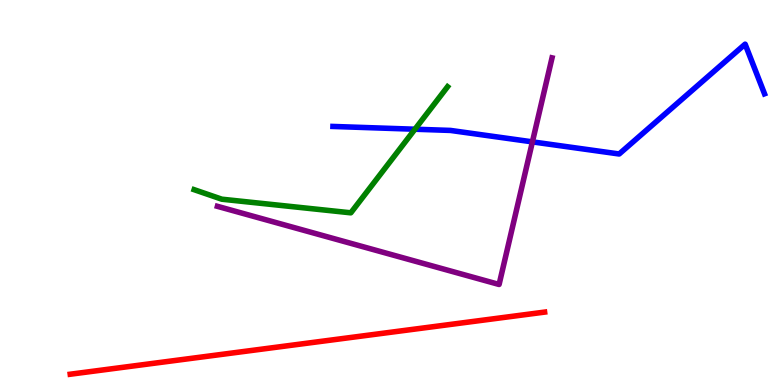[{'lines': ['blue', 'red'], 'intersections': []}, {'lines': ['green', 'red'], 'intersections': []}, {'lines': ['purple', 'red'], 'intersections': []}, {'lines': ['blue', 'green'], 'intersections': [{'x': 5.35, 'y': 6.64}]}, {'lines': ['blue', 'purple'], 'intersections': [{'x': 6.87, 'y': 6.32}]}, {'lines': ['green', 'purple'], 'intersections': []}]